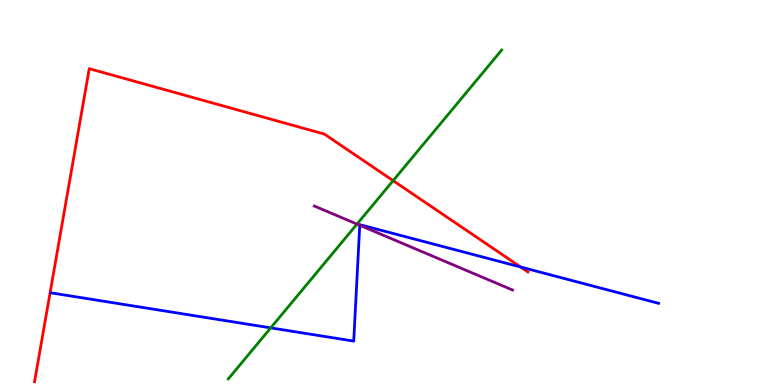[{'lines': ['blue', 'red'], 'intersections': [{'x': 6.72, 'y': 3.07}]}, {'lines': ['green', 'red'], 'intersections': [{'x': 5.07, 'y': 5.31}]}, {'lines': ['purple', 'red'], 'intersections': []}, {'lines': ['blue', 'green'], 'intersections': [{'x': 3.49, 'y': 1.48}]}, {'lines': ['blue', 'purple'], 'intersections': [{'x': 4.64, 'y': 4.15}]}, {'lines': ['green', 'purple'], 'intersections': [{'x': 4.61, 'y': 4.18}]}]